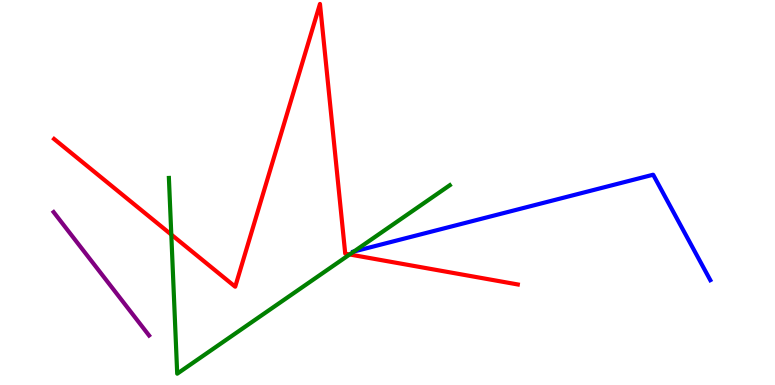[{'lines': ['blue', 'red'], 'intersections': []}, {'lines': ['green', 'red'], 'intersections': [{'x': 2.21, 'y': 3.91}, {'x': 4.51, 'y': 3.39}]}, {'lines': ['purple', 'red'], 'intersections': []}, {'lines': ['blue', 'green'], 'intersections': [{'x': 4.57, 'y': 3.47}]}, {'lines': ['blue', 'purple'], 'intersections': []}, {'lines': ['green', 'purple'], 'intersections': []}]